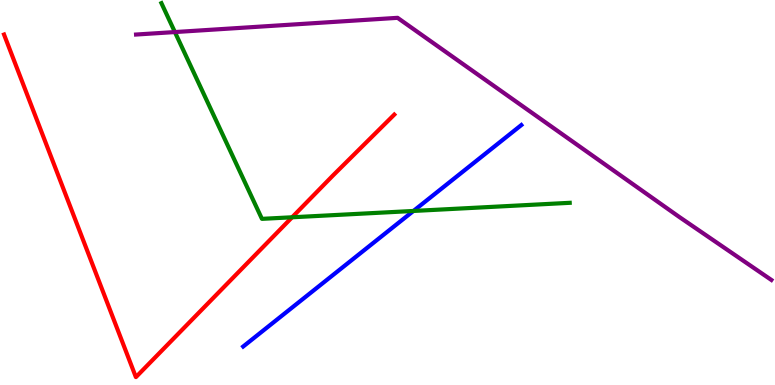[{'lines': ['blue', 'red'], 'intersections': []}, {'lines': ['green', 'red'], 'intersections': [{'x': 3.77, 'y': 4.36}]}, {'lines': ['purple', 'red'], 'intersections': []}, {'lines': ['blue', 'green'], 'intersections': [{'x': 5.33, 'y': 4.52}]}, {'lines': ['blue', 'purple'], 'intersections': []}, {'lines': ['green', 'purple'], 'intersections': [{'x': 2.26, 'y': 9.17}]}]